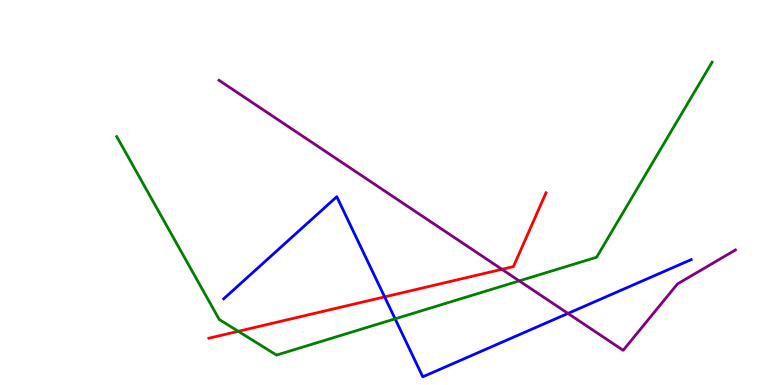[{'lines': ['blue', 'red'], 'intersections': [{'x': 4.96, 'y': 2.29}]}, {'lines': ['green', 'red'], 'intersections': [{'x': 3.07, 'y': 1.39}]}, {'lines': ['purple', 'red'], 'intersections': [{'x': 6.48, 'y': 3.0}]}, {'lines': ['blue', 'green'], 'intersections': [{'x': 5.1, 'y': 1.72}]}, {'lines': ['blue', 'purple'], 'intersections': [{'x': 7.33, 'y': 1.86}]}, {'lines': ['green', 'purple'], 'intersections': [{'x': 6.7, 'y': 2.7}]}]